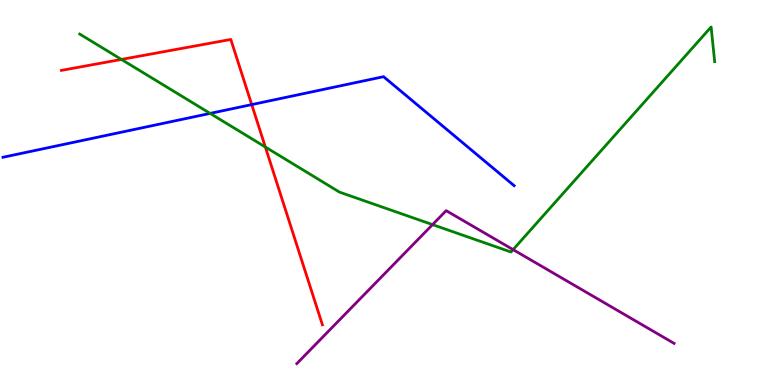[{'lines': ['blue', 'red'], 'intersections': [{'x': 3.25, 'y': 7.28}]}, {'lines': ['green', 'red'], 'intersections': [{'x': 1.57, 'y': 8.46}, {'x': 3.42, 'y': 6.18}]}, {'lines': ['purple', 'red'], 'intersections': []}, {'lines': ['blue', 'green'], 'intersections': [{'x': 2.71, 'y': 7.05}]}, {'lines': ['blue', 'purple'], 'intersections': []}, {'lines': ['green', 'purple'], 'intersections': [{'x': 5.58, 'y': 4.17}, {'x': 6.62, 'y': 3.52}]}]